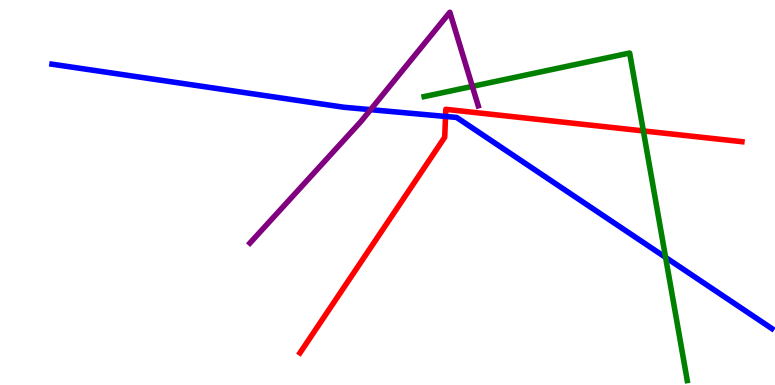[{'lines': ['blue', 'red'], 'intersections': [{'x': 5.75, 'y': 6.98}]}, {'lines': ['green', 'red'], 'intersections': [{'x': 8.3, 'y': 6.6}]}, {'lines': ['purple', 'red'], 'intersections': []}, {'lines': ['blue', 'green'], 'intersections': [{'x': 8.59, 'y': 3.31}]}, {'lines': ['blue', 'purple'], 'intersections': [{'x': 4.78, 'y': 7.15}]}, {'lines': ['green', 'purple'], 'intersections': [{'x': 6.09, 'y': 7.76}]}]